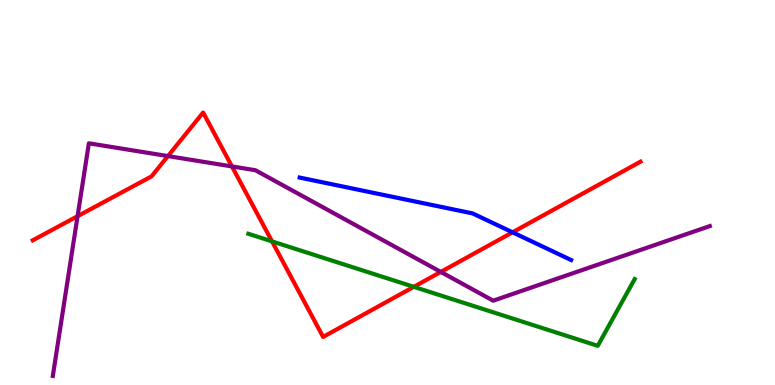[{'lines': ['blue', 'red'], 'intersections': [{'x': 6.61, 'y': 3.97}]}, {'lines': ['green', 'red'], 'intersections': [{'x': 3.51, 'y': 3.73}, {'x': 5.34, 'y': 2.55}]}, {'lines': ['purple', 'red'], 'intersections': [{'x': 1.0, 'y': 4.38}, {'x': 2.17, 'y': 5.95}, {'x': 2.99, 'y': 5.68}, {'x': 5.69, 'y': 2.94}]}, {'lines': ['blue', 'green'], 'intersections': []}, {'lines': ['blue', 'purple'], 'intersections': []}, {'lines': ['green', 'purple'], 'intersections': []}]